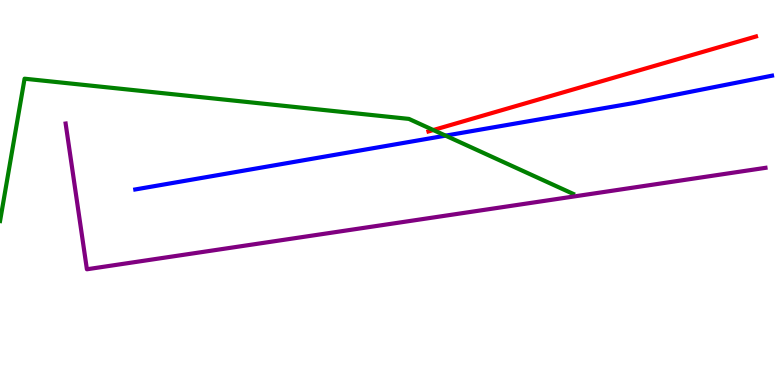[{'lines': ['blue', 'red'], 'intersections': []}, {'lines': ['green', 'red'], 'intersections': [{'x': 5.59, 'y': 6.62}]}, {'lines': ['purple', 'red'], 'intersections': []}, {'lines': ['blue', 'green'], 'intersections': [{'x': 5.75, 'y': 6.48}]}, {'lines': ['blue', 'purple'], 'intersections': []}, {'lines': ['green', 'purple'], 'intersections': []}]